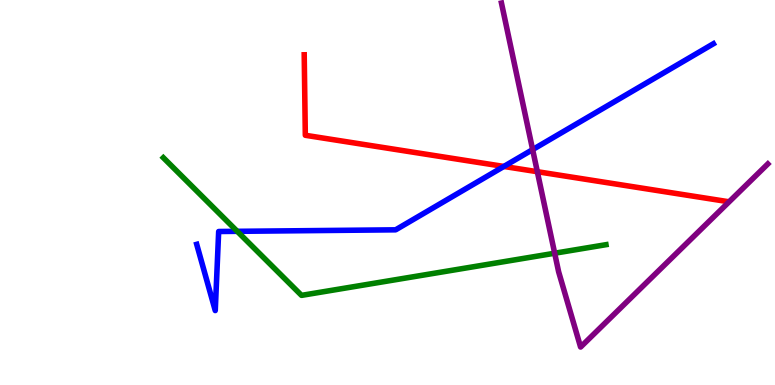[{'lines': ['blue', 'red'], 'intersections': [{'x': 6.5, 'y': 5.68}]}, {'lines': ['green', 'red'], 'intersections': []}, {'lines': ['purple', 'red'], 'intersections': [{'x': 6.93, 'y': 5.54}]}, {'lines': ['blue', 'green'], 'intersections': [{'x': 3.06, 'y': 3.99}]}, {'lines': ['blue', 'purple'], 'intersections': [{'x': 6.87, 'y': 6.11}]}, {'lines': ['green', 'purple'], 'intersections': [{'x': 7.16, 'y': 3.42}]}]